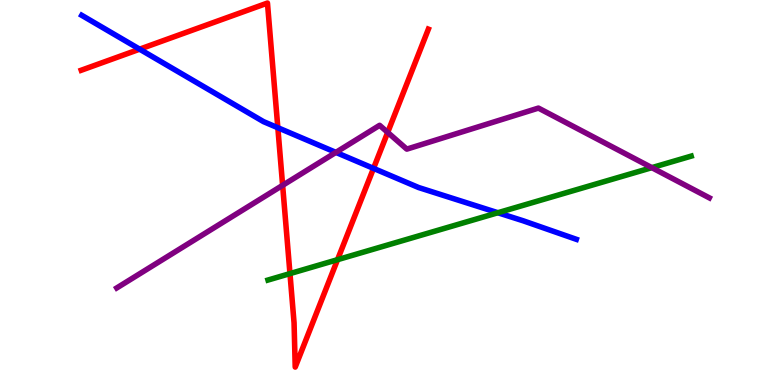[{'lines': ['blue', 'red'], 'intersections': [{'x': 1.8, 'y': 8.72}, {'x': 3.58, 'y': 6.68}, {'x': 4.82, 'y': 5.63}]}, {'lines': ['green', 'red'], 'intersections': [{'x': 3.74, 'y': 2.89}, {'x': 4.36, 'y': 3.26}]}, {'lines': ['purple', 'red'], 'intersections': [{'x': 3.65, 'y': 5.19}, {'x': 5.0, 'y': 6.56}]}, {'lines': ['blue', 'green'], 'intersections': [{'x': 6.42, 'y': 4.47}]}, {'lines': ['blue', 'purple'], 'intersections': [{'x': 4.33, 'y': 6.04}]}, {'lines': ['green', 'purple'], 'intersections': [{'x': 8.41, 'y': 5.65}]}]